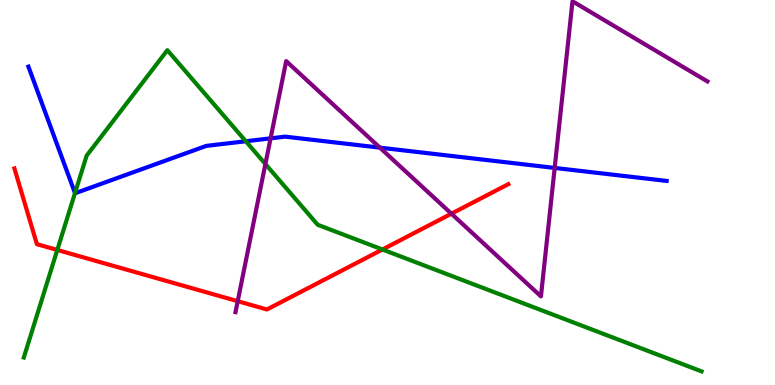[{'lines': ['blue', 'red'], 'intersections': []}, {'lines': ['green', 'red'], 'intersections': [{'x': 0.739, 'y': 3.51}, {'x': 4.93, 'y': 3.52}]}, {'lines': ['purple', 'red'], 'intersections': [{'x': 3.07, 'y': 2.18}, {'x': 5.82, 'y': 4.45}]}, {'lines': ['blue', 'green'], 'intersections': [{'x': 0.968, 'y': 4.98}, {'x': 3.17, 'y': 6.33}]}, {'lines': ['blue', 'purple'], 'intersections': [{'x': 3.49, 'y': 6.41}, {'x': 4.9, 'y': 6.17}, {'x': 7.16, 'y': 5.64}]}, {'lines': ['green', 'purple'], 'intersections': [{'x': 3.42, 'y': 5.74}]}]